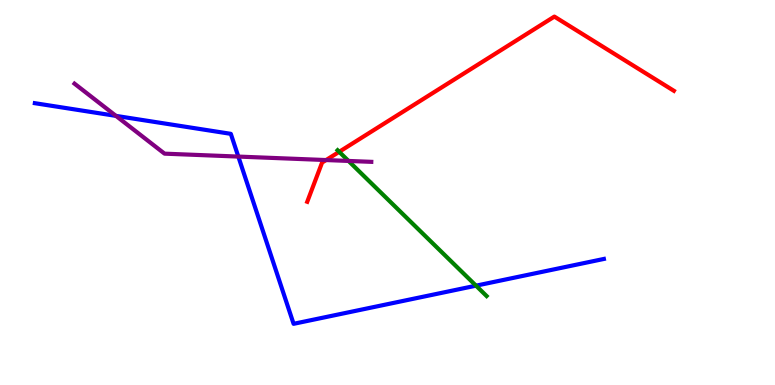[{'lines': ['blue', 'red'], 'intersections': []}, {'lines': ['green', 'red'], 'intersections': [{'x': 4.38, 'y': 6.06}]}, {'lines': ['purple', 'red'], 'intersections': [{'x': 4.21, 'y': 5.84}]}, {'lines': ['blue', 'green'], 'intersections': [{'x': 6.14, 'y': 2.58}]}, {'lines': ['blue', 'purple'], 'intersections': [{'x': 1.5, 'y': 6.99}, {'x': 3.08, 'y': 5.93}]}, {'lines': ['green', 'purple'], 'intersections': [{'x': 4.5, 'y': 5.82}]}]